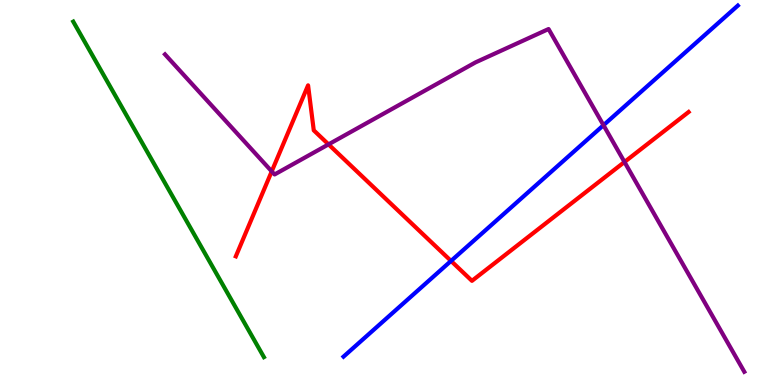[{'lines': ['blue', 'red'], 'intersections': [{'x': 5.82, 'y': 3.22}]}, {'lines': ['green', 'red'], 'intersections': []}, {'lines': ['purple', 'red'], 'intersections': [{'x': 3.51, 'y': 5.55}, {'x': 4.24, 'y': 6.25}, {'x': 8.06, 'y': 5.79}]}, {'lines': ['blue', 'green'], 'intersections': []}, {'lines': ['blue', 'purple'], 'intersections': [{'x': 7.79, 'y': 6.75}]}, {'lines': ['green', 'purple'], 'intersections': []}]